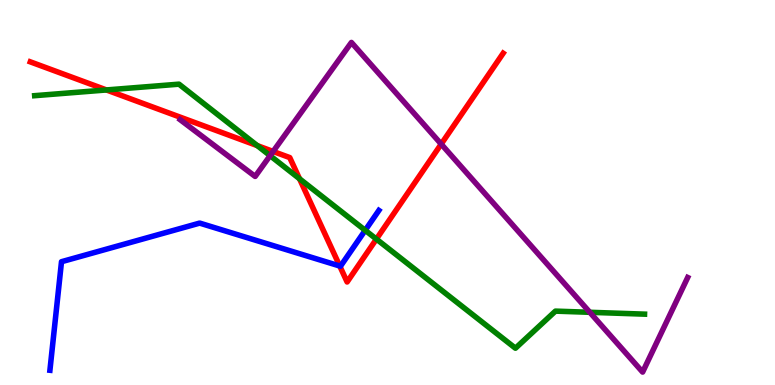[{'lines': ['blue', 'red'], 'intersections': [{'x': 4.38, 'y': 3.09}]}, {'lines': ['green', 'red'], 'intersections': [{'x': 1.37, 'y': 7.66}, {'x': 3.32, 'y': 6.22}, {'x': 3.86, 'y': 5.36}, {'x': 4.86, 'y': 3.79}]}, {'lines': ['purple', 'red'], 'intersections': [{'x': 3.52, 'y': 6.07}, {'x': 5.69, 'y': 6.26}]}, {'lines': ['blue', 'green'], 'intersections': [{'x': 4.71, 'y': 4.02}]}, {'lines': ['blue', 'purple'], 'intersections': []}, {'lines': ['green', 'purple'], 'intersections': [{'x': 3.48, 'y': 5.96}, {'x': 7.61, 'y': 1.89}]}]